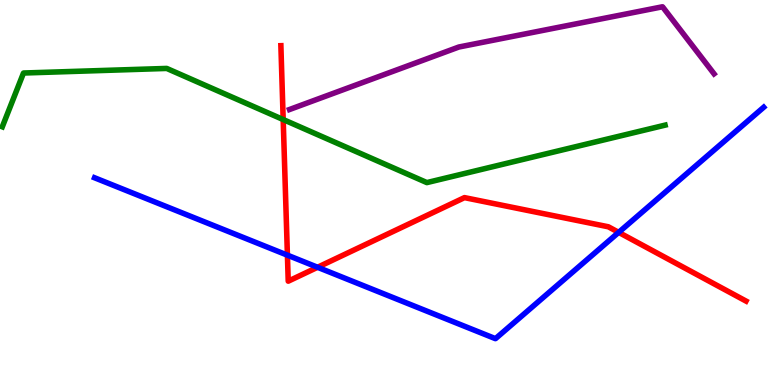[{'lines': ['blue', 'red'], 'intersections': [{'x': 3.71, 'y': 3.37}, {'x': 4.1, 'y': 3.06}, {'x': 7.98, 'y': 3.96}]}, {'lines': ['green', 'red'], 'intersections': [{'x': 3.65, 'y': 6.89}]}, {'lines': ['purple', 'red'], 'intersections': []}, {'lines': ['blue', 'green'], 'intersections': []}, {'lines': ['blue', 'purple'], 'intersections': []}, {'lines': ['green', 'purple'], 'intersections': []}]